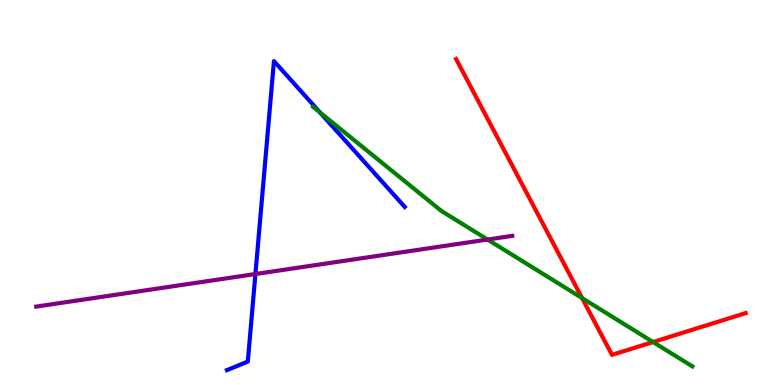[{'lines': ['blue', 'red'], 'intersections': []}, {'lines': ['green', 'red'], 'intersections': [{'x': 7.51, 'y': 2.26}, {'x': 8.43, 'y': 1.12}]}, {'lines': ['purple', 'red'], 'intersections': []}, {'lines': ['blue', 'green'], 'intersections': [{'x': 4.13, 'y': 7.08}]}, {'lines': ['blue', 'purple'], 'intersections': [{'x': 3.3, 'y': 2.88}]}, {'lines': ['green', 'purple'], 'intersections': [{'x': 6.29, 'y': 3.78}]}]